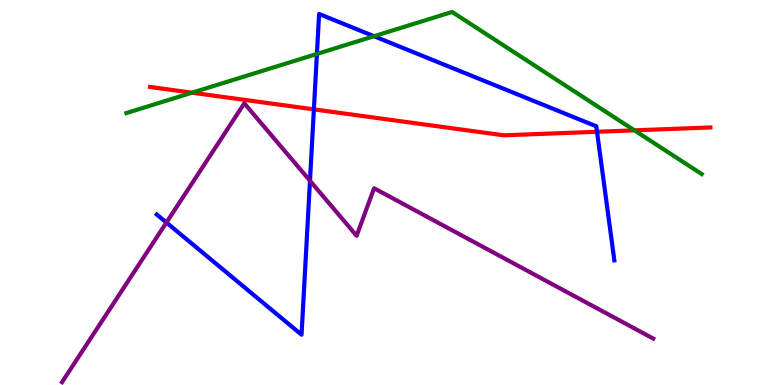[{'lines': ['blue', 'red'], 'intersections': [{'x': 4.05, 'y': 7.16}, {'x': 7.7, 'y': 6.58}]}, {'lines': ['green', 'red'], 'intersections': [{'x': 2.48, 'y': 7.59}, {'x': 8.19, 'y': 6.61}]}, {'lines': ['purple', 'red'], 'intersections': []}, {'lines': ['blue', 'green'], 'intersections': [{'x': 4.09, 'y': 8.6}, {'x': 4.83, 'y': 9.06}]}, {'lines': ['blue', 'purple'], 'intersections': [{'x': 2.15, 'y': 4.22}, {'x': 4.0, 'y': 5.31}]}, {'lines': ['green', 'purple'], 'intersections': []}]